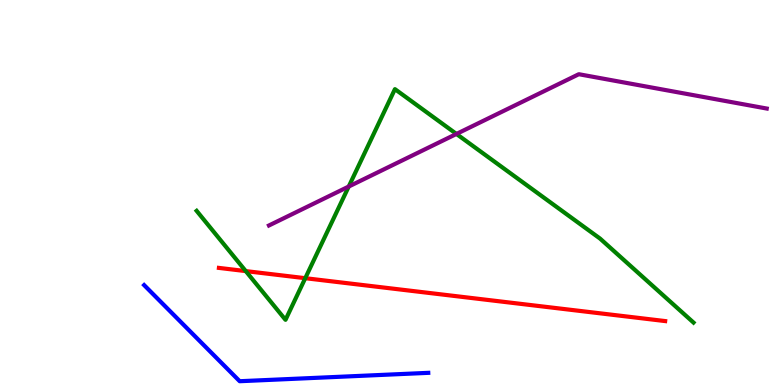[{'lines': ['blue', 'red'], 'intersections': []}, {'lines': ['green', 'red'], 'intersections': [{'x': 3.17, 'y': 2.96}, {'x': 3.94, 'y': 2.77}]}, {'lines': ['purple', 'red'], 'intersections': []}, {'lines': ['blue', 'green'], 'intersections': []}, {'lines': ['blue', 'purple'], 'intersections': []}, {'lines': ['green', 'purple'], 'intersections': [{'x': 4.5, 'y': 5.16}, {'x': 5.89, 'y': 6.52}]}]